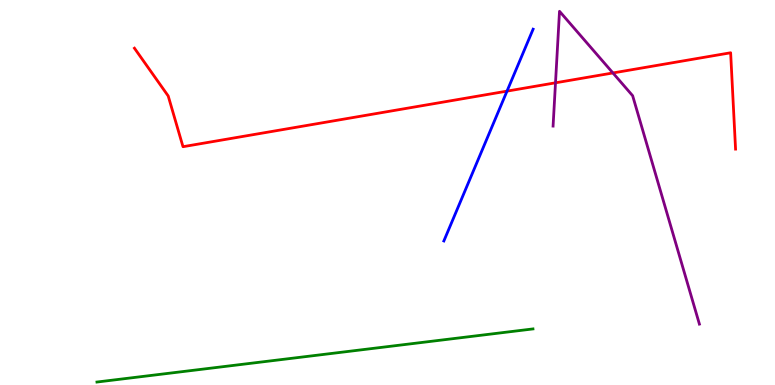[{'lines': ['blue', 'red'], 'intersections': [{'x': 6.54, 'y': 7.63}]}, {'lines': ['green', 'red'], 'intersections': []}, {'lines': ['purple', 'red'], 'intersections': [{'x': 7.17, 'y': 7.85}, {'x': 7.91, 'y': 8.1}]}, {'lines': ['blue', 'green'], 'intersections': []}, {'lines': ['blue', 'purple'], 'intersections': []}, {'lines': ['green', 'purple'], 'intersections': []}]